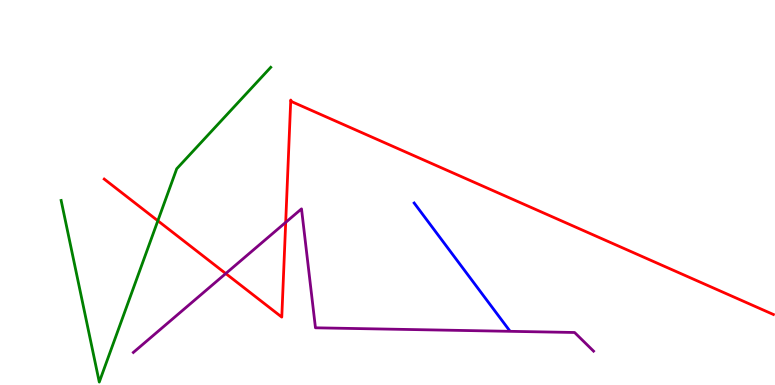[{'lines': ['blue', 'red'], 'intersections': []}, {'lines': ['green', 'red'], 'intersections': [{'x': 2.04, 'y': 4.27}]}, {'lines': ['purple', 'red'], 'intersections': [{'x': 2.91, 'y': 2.89}, {'x': 3.69, 'y': 4.22}]}, {'lines': ['blue', 'green'], 'intersections': []}, {'lines': ['blue', 'purple'], 'intersections': []}, {'lines': ['green', 'purple'], 'intersections': []}]